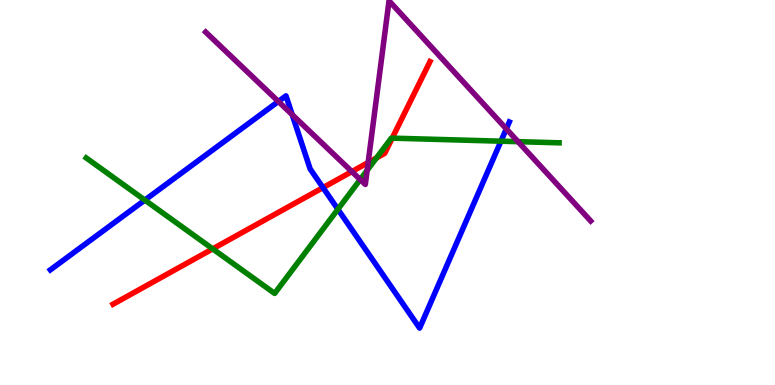[{'lines': ['blue', 'red'], 'intersections': [{'x': 4.17, 'y': 5.13}]}, {'lines': ['green', 'red'], 'intersections': [{'x': 2.74, 'y': 3.54}, {'x': 4.86, 'y': 5.9}, {'x': 5.06, 'y': 6.41}]}, {'lines': ['purple', 'red'], 'intersections': [{'x': 4.54, 'y': 5.54}, {'x': 4.75, 'y': 5.78}]}, {'lines': ['blue', 'green'], 'intersections': [{'x': 1.87, 'y': 4.8}, {'x': 4.36, 'y': 4.56}, {'x': 6.46, 'y': 6.33}]}, {'lines': ['blue', 'purple'], 'intersections': [{'x': 3.59, 'y': 7.36}, {'x': 3.77, 'y': 7.02}, {'x': 6.53, 'y': 6.65}]}, {'lines': ['green', 'purple'], 'intersections': [{'x': 4.65, 'y': 5.34}, {'x': 4.74, 'y': 5.58}, {'x': 6.68, 'y': 6.32}]}]